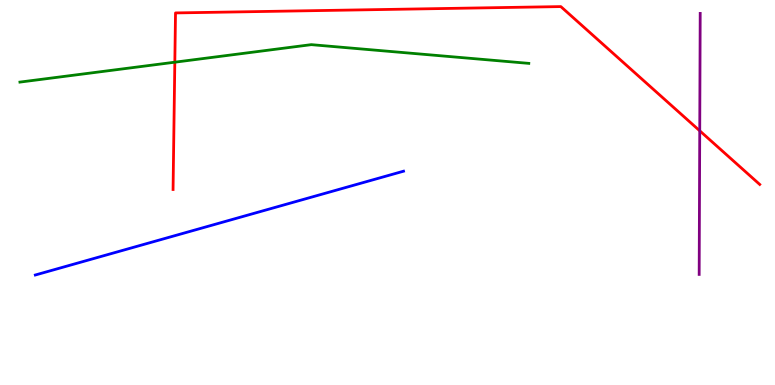[{'lines': ['blue', 'red'], 'intersections': []}, {'lines': ['green', 'red'], 'intersections': [{'x': 2.26, 'y': 8.38}]}, {'lines': ['purple', 'red'], 'intersections': [{'x': 9.03, 'y': 6.6}]}, {'lines': ['blue', 'green'], 'intersections': []}, {'lines': ['blue', 'purple'], 'intersections': []}, {'lines': ['green', 'purple'], 'intersections': []}]